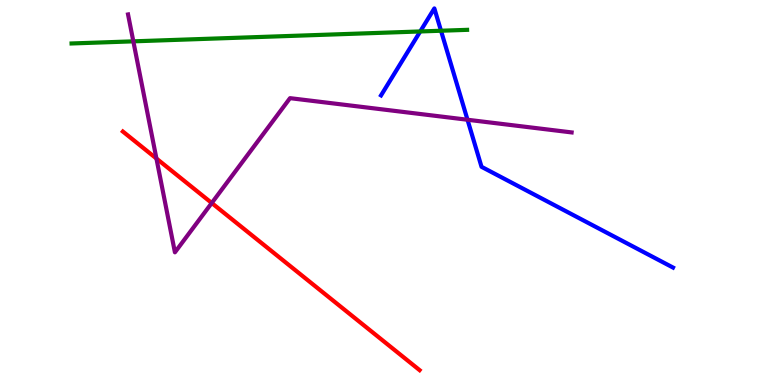[{'lines': ['blue', 'red'], 'intersections': []}, {'lines': ['green', 'red'], 'intersections': []}, {'lines': ['purple', 'red'], 'intersections': [{'x': 2.02, 'y': 5.88}, {'x': 2.73, 'y': 4.73}]}, {'lines': ['blue', 'green'], 'intersections': [{'x': 5.42, 'y': 9.18}, {'x': 5.69, 'y': 9.2}]}, {'lines': ['blue', 'purple'], 'intersections': [{'x': 6.03, 'y': 6.89}]}, {'lines': ['green', 'purple'], 'intersections': [{'x': 1.72, 'y': 8.93}]}]